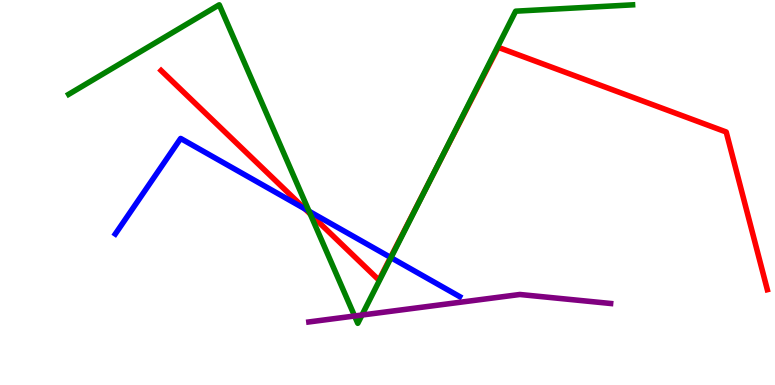[{'lines': ['blue', 'red'], 'intersections': [{'x': 3.93, 'y': 4.57}, {'x': 5.04, 'y': 3.31}]}, {'lines': ['green', 'red'], 'intersections': [{'x': 4.0, 'y': 4.44}, {'x': 5.59, 'y': 5.46}]}, {'lines': ['purple', 'red'], 'intersections': []}, {'lines': ['blue', 'green'], 'intersections': [{'x': 3.99, 'y': 4.51}, {'x': 5.04, 'y': 3.31}]}, {'lines': ['blue', 'purple'], 'intersections': []}, {'lines': ['green', 'purple'], 'intersections': [{'x': 4.58, 'y': 1.79}, {'x': 4.67, 'y': 1.82}]}]